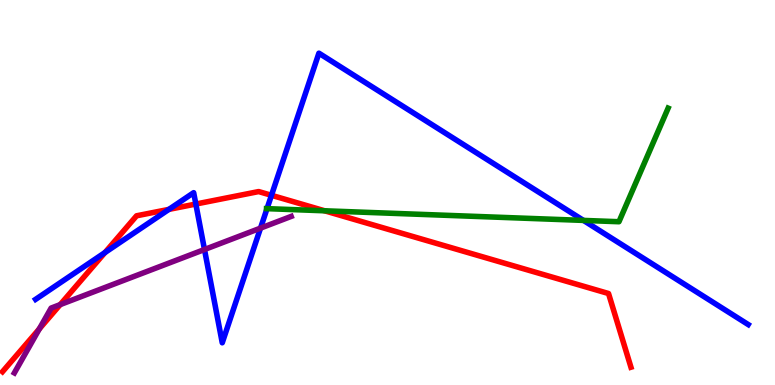[{'lines': ['blue', 'red'], 'intersections': [{'x': 1.35, 'y': 3.44}, {'x': 2.18, 'y': 4.56}, {'x': 2.53, 'y': 4.7}, {'x': 3.5, 'y': 4.93}]}, {'lines': ['green', 'red'], 'intersections': [{'x': 4.19, 'y': 4.52}]}, {'lines': ['purple', 'red'], 'intersections': [{'x': 0.507, 'y': 1.46}, {'x': 0.777, 'y': 2.09}]}, {'lines': ['blue', 'green'], 'intersections': [{'x': 3.45, 'y': 4.58}, {'x': 7.53, 'y': 4.28}]}, {'lines': ['blue', 'purple'], 'intersections': [{'x': 2.64, 'y': 3.52}, {'x': 3.36, 'y': 4.07}]}, {'lines': ['green', 'purple'], 'intersections': []}]